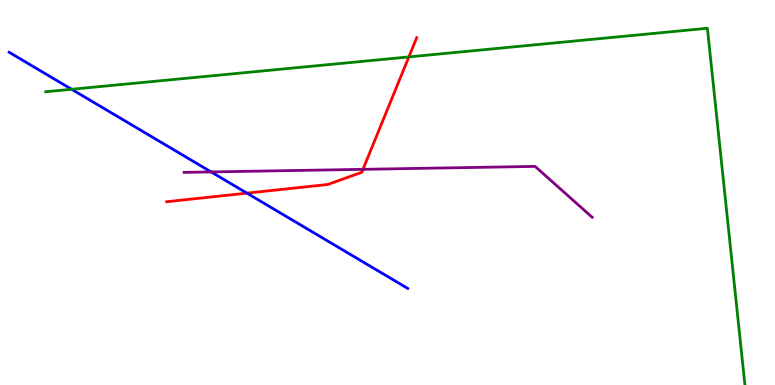[{'lines': ['blue', 'red'], 'intersections': [{'x': 3.19, 'y': 4.98}]}, {'lines': ['green', 'red'], 'intersections': [{'x': 5.28, 'y': 8.52}]}, {'lines': ['purple', 'red'], 'intersections': [{'x': 4.68, 'y': 5.6}]}, {'lines': ['blue', 'green'], 'intersections': [{'x': 0.924, 'y': 7.68}]}, {'lines': ['blue', 'purple'], 'intersections': [{'x': 2.72, 'y': 5.53}]}, {'lines': ['green', 'purple'], 'intersections': []}]